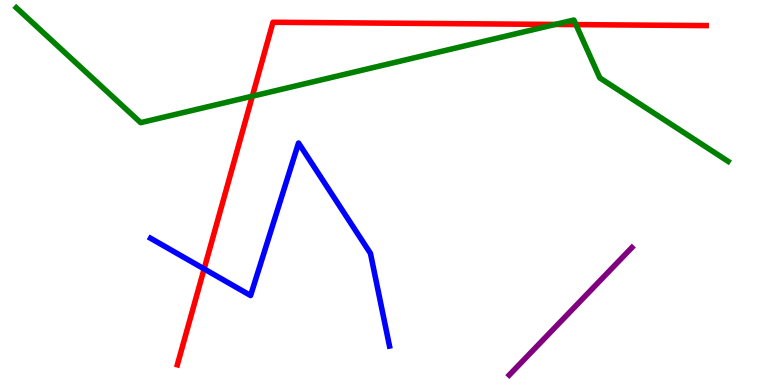[{'lines': ['blue', 'red'], 'intersections': [{'x': 2.63, 'y': 3.02}]}, {'lines': ['green', 'red'], 'intersections': [{'x': 3.26, 'y': 7.5}, {'x': 7.16, 'y': 9.37}, {'x': 7.43, 'y': 9.36}]}, {'lines': ['purple', 'red'], 'intersections': []}, {'lines': ['blue', 'green'], 'intersections': []}, {'lines': ['blue', 'purple'], 'intersections': []}, {'lines': ['green', 'purple'], 'intersections': []}]